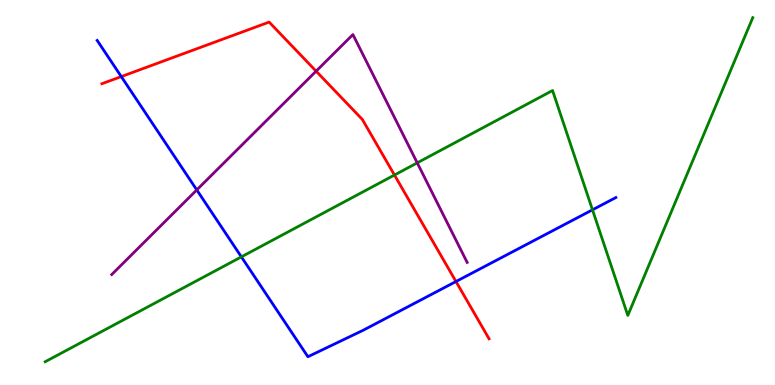[{'lines': ['blue', 'red'], 'intersections': [{'x': 1.56, 'y': 8.01}, {'x': 5.88, 'y': 2.69}]}, {'lines': ['green', 'red'], 'intersections': [{'x': 5.09, 'y': 5.45}]}, {'lines': ['purple', 'red'], 'intersections': [{'x': 4.08, 'y': 8.15}]}, {'lines': ['blue', 'green'], 'intersections': [{'x': 3.11, 'y': 3.33}, {'x': 7.64, 'y': 4.55}]}, {'lines': ['blue', 'purple'], 'intersections': [{'x': 2.54, 'y': 5.07}]}, {'lines': ['green', 'purple'], 'intersections': [{'x': 5.38, 'y': 5.77}]}]